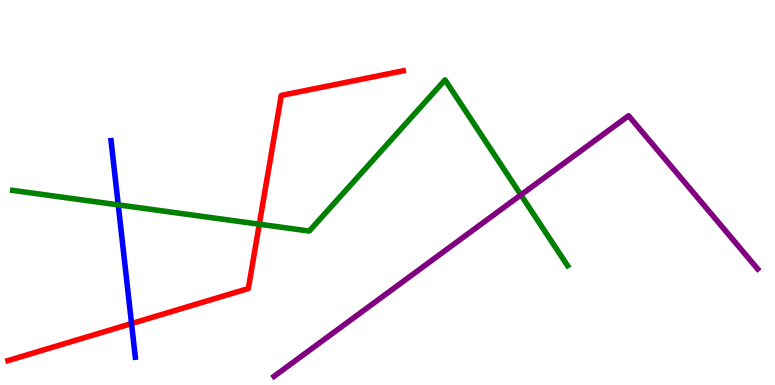[{'lines': ['blue', 'red'], 'intersections': [{'x': 1.7, 'y': 1.6}]}, {'lines': ['green', 'red'], 'intersections': [{'x': 3.35, 'y': 4.18}]}, {'lines': ['purple', 'red'], 'intersections': []}, {'lines': ['blue', 'green'], 'intersections': [{'x': 1.53, 'y': 4.68}]}, {'lines': ['blue', 'purple'], 'intersections': []}, {'lines': ['green', 'purple'], 'intersections': [{'x': 6.72, 'y': 4.94}]}]